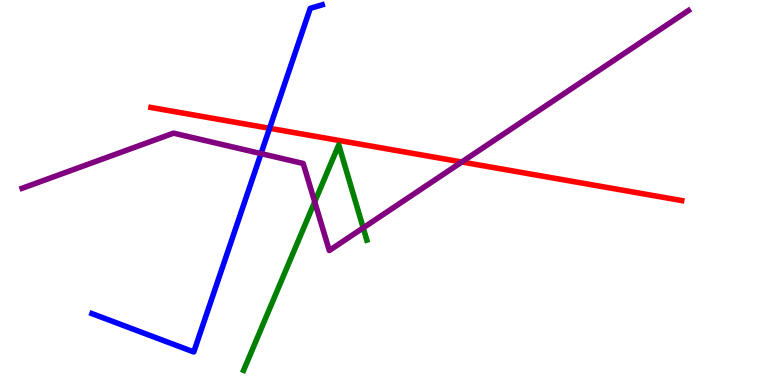[{'lines': ['blue', 'red'], 'intersections': [{'x': 3.48, 'y': 6.67}]}, {'lines': ['green', 'red'], 'intersections': []}, {'lines': ['purple', 'red'], 'intersections': [{'x': 5.96, 'y': 5.79}]}, {'lines': ['blue', 'green'], 'intersections': []}, {'lines': ['blue', 'purple'], 'intersections': [{'x': 3.37, 'y': 6.01}]}, {'lines': ['green', 'purple'], 'intersections': [{'x': 4.06, 'y': 4.76}, {'x': 4.69, 'y': 4.08}]}]